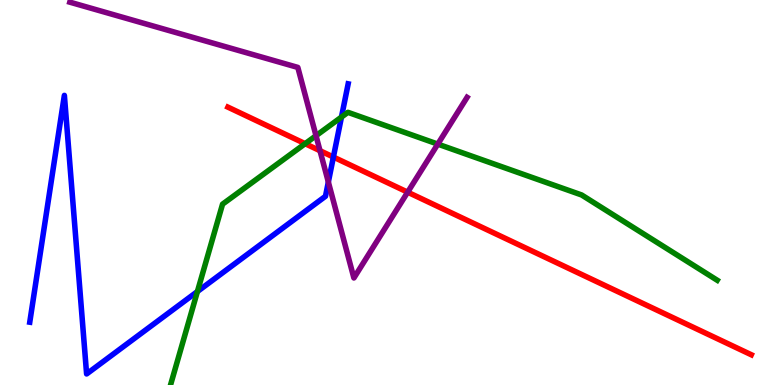[{'lines': ['blue', 'red'], 'intersections': [{'x': 4.3, 'y': 5.92}]}, {'lines': ['green', 'red'], 'intersections': [{'x': 3.94, 'y': 6.27}]}, {'lines': ['purple', 'red'], 'intersections': [{'x': 4.13, 'y': 6.09}, {'x': 5.26, 'y': 5.01}]}, {'lines': ['blue', 'green'], 'intersections': [{'x': 2.55, 'y': 2.43}, {'x': 4.41, 'y': 6.96}]}, {'lines': ['blue', 'purple'], 'intersections': [{'x': 4.24, 'y': 5.27}]}, {'lines': ['green', 'purple'], 'intersections': [{'x': 4.08, 'y': 6.48}, {'x': 5.65, 'y': 6.26}]}]